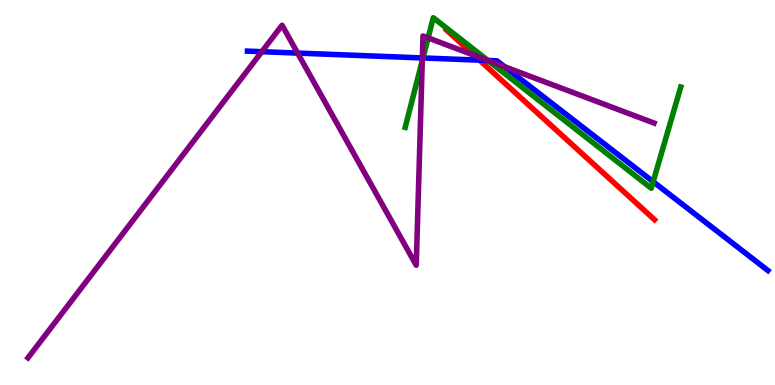[{'lines': ['blue', 'red'], 'intersections': [{'x': 6.19, 'y': 8.44}]}, {'lines': ['green', 'red'], 'intersections': []}, {'lines': ['purple', 'red'], 'intersections': [{'x': 6.12, 'y': 8.56}]}, {'lines': ['blue', 'green'], 'intersections': [{'x': 5.46, 'y': 8.49}, {'x': 6.3, 'y': 8.43}, {'x': 8.43, 'y': 5.28}]}, {'lines': ['blue', 'purple'], 'intersections': [{'x': 3.38, 'y': 8.66}, {'x': 3.84, 'y': 8.62}, {'x': 5.45, 'y': 8.5}, {'x': 6.3, 'y': 8.43}, {'x': 6.51, 'y': 8.27}]}, {'lines': ['green', 'purple'], 'intersections': [{'x': 5.45, 'y': 8.42}, {'x': 5.52, 'y': 9.02}, {'x': 6.3, 'y': 8.43}]}]